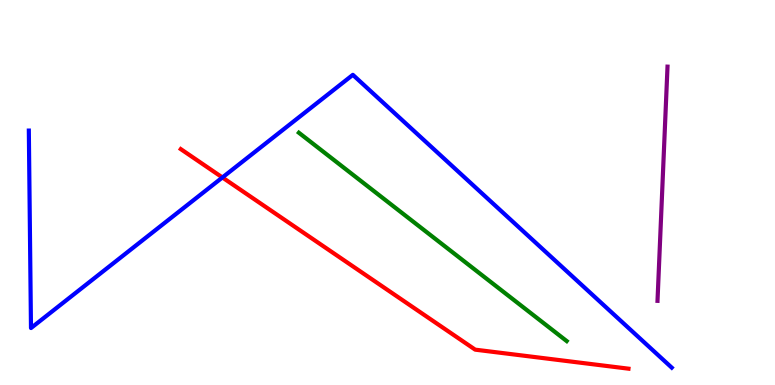[{'lines': ['blue', 'red'], 'intersections': [{'x': 2.87, 'y': 5.39}]}, {'lines': ['green', 'red'], 'intersections': []}, {'lines': ['purple', 'red'], 'intersections': []}, {'lines': ['blue', 'green'], 'intersections': []}, {'lines': ['blue', 'purple'], 'intersections': []}, {'lines': ['green', 'purple'], 'intersections': []}]